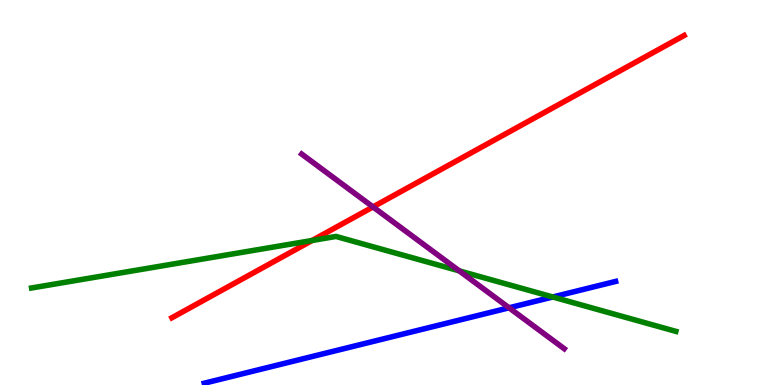[{'lines': ['blue', 'red'], 'intersections': []}, {'lines': ['green', 'red'], 'intersections': [{'x': 4.03, 'y': 3.75}]}, {'lines': ['purple', 'red'], 'intersections': [{'x': 4.81, 'y': 4.63}]}, {'lines': ['blue', 'green'], 'intersections': [{'x': 7.13, 'y': 2.29}]}, {'lines': ['blue', 'purple'], 'intersections': [{'x': 6.57, 'y': 2.01}]}, {'lines': ['green', 'purple'], 'intersections': [{'x': 5.93, 'y': 2.96}]}]